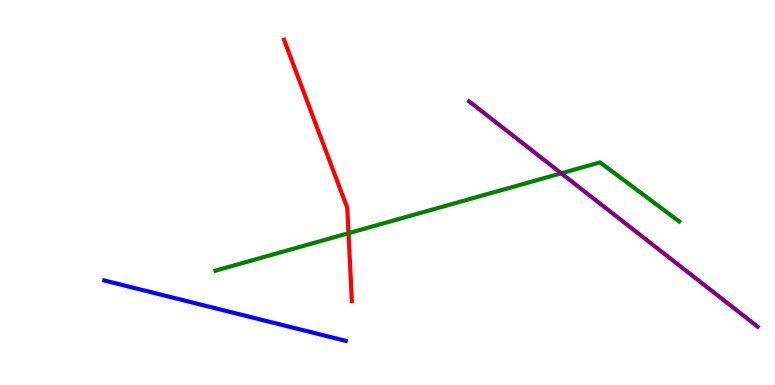[{'lines': ['blue', 'red'], 'intersections': []}, {'lines': ['green', 'red'], 'intersections': [{'x': 4.5, 'y': 3.94}]}, {'lines': ['purple', 'red'], 'intersections': []}, {'lines': ['blue', 'green'], 'intersections': []}, {'lines': ['blue', 'purple'], 'intersections': []}, {'lines': ['green', 'purple'], 'intersections': [{'x': 7.24, 'y': 5.5}]}]